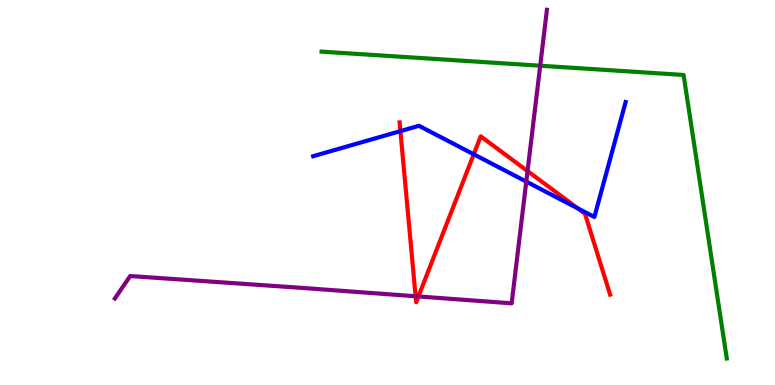[{'lines': ['blue', 'red'], 'intersections': [{'x': 5.17, 'y': 6.59}, {'x': 6.11, 'y': 5.99}, {'x': 7.46, 'y': 4.59}]}, {'lines': ['green', 'red'], 'intersections': []}, {'lines': ['purple', 'red'], 'intersections': [{'x': 5.36, 'y': 2.31}, {'x': 5.4, 'y': 2.3}, {'x': 6.81, 'y': 5.56}]}, {'lines': ['blue', 'green'], 'intersections': []}, {'lines': ['blue', 'purple'], 'intersections': [{'x': 6.79, 'y': 5.28}]}, {'lines': ['green', 'purple'], 'intersections': [{'x': 6.97, 'y': 8.29}]}]